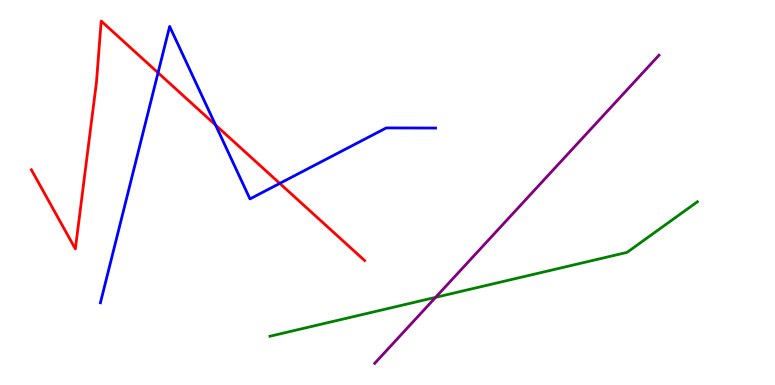[{'lines': ['blue', 'red'], 'intersections': [{'x': 2.04, 'y': 8.11}, {'x': 2.78, 'y': 6.75}, {'x': 3.61, 'y': 5.24}]}, {'lines': ['green', 'red'], 'intersections': []}, {'lines': ['purple', 'red'], 'intersections': []}, {'lines': ['blue', 'green'], 'intersections': []}, {'lines': ['blue', 'purple'], 'intersections': []}, {'lines': ['green', 'purple'], 'intersections': [{'x': 5.62, 'y': 2.28}]}]